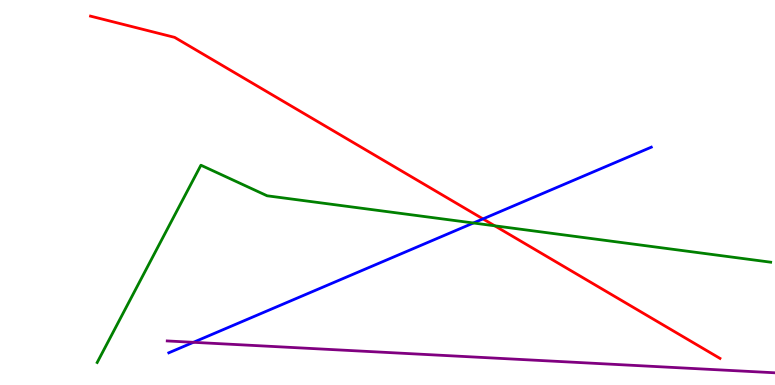[{'lines': ['blue', 'red'], 'intersections': [{'x': 6.23, 'y': 4.31}]}, {'lines': ['green', 'red'], 'intersections': [{'x': 6.38, 'y': 4.13}]}, {'lines': ['purple', 'red'], 'intersections': []}, {'lines': ['blue', 'green'], 'intersections': [{'x': 6.11, 'y': 4.21}]}, {'lines': ['blue', 'purple'], 'intersections': [{'x': 2.5, 'y': 1.11}]}, {'lines': ['green', 'purple'], 'intersections': []}]